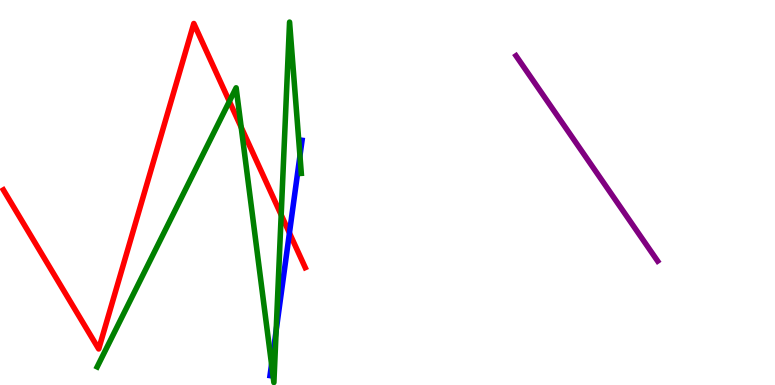[{'lines': ['blue', 'red'], 'intersections': [{'x': 3.73, 'y': 3.95}]}, {'lines': ['green', 'red'], 'intersections': [{'x': 2.96, 'y': 7.37}, {'x': 3.11, 'y': 6.69}, {'x': 3.63, 'y': 4.42}]}, {'lines': ['purple', 'red'], 'intersections': []}, {'lines': ['blue', 'green'], 'intersections': [{'x': 3.5, 'y': 0.538}, {'x': 3.56, 'y': 1.41}, {'x': 3.87, 'y': 5.95}]}, {'lines': ['blue', 'purple'], 'intersections': []}, {'lines': ['green', 'purple'], 'intersections': []}]